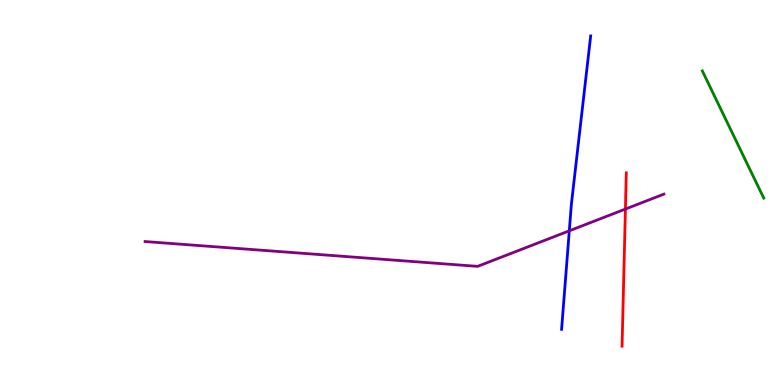[{'lines': ['blue', 'red'], 'intersections': []}, {'lines': ['green', 'red'], 'intersections': []}, {'lines': ['purple', 'red'], 'intersections': [{'x': 8.07, 'y': 4.57}]}, {'lines': ['blue', 'green'], 'intersections': []}, {'lines': ['blue', 'purple'], 'intersections': [{'x': 7.35, 'y': 4.0}]}, {'lines': ['green', 'purple'], 'intersections': []}]